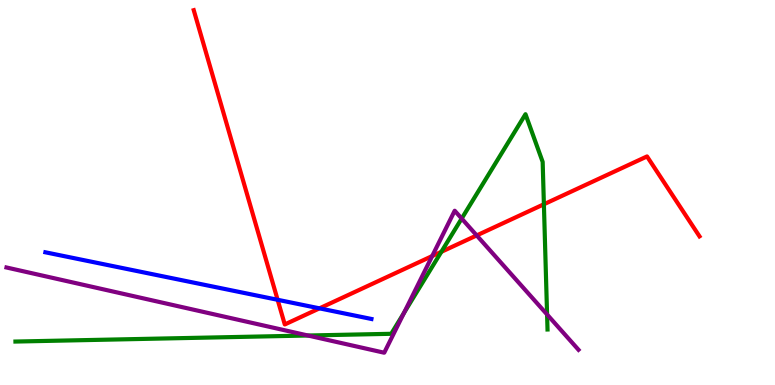[{'lines': ['blue', 'red'], 'intersections': [{'x': 3.58, 'y': 2.21}, {'x': 4.12, 'y': 1.99}]}, {'lines': ['green', 'red'], 'intersections': [{'x': 5.69, 'y': 3.46}, {'x': 7.02, 'y': 4.69}]}, {'lines': ['purple', 'red'], 'intersections': [{'x': 5.58, 'y': 3.35}, {'x': 6.15, 'y': 3.89}]}, {'lines': ['blue', 'green'], 'intersections': []}, {'lines': ['blue', 'purple'], 'intersections': []}, {'lines': ['green', 'purple'], 'intersections': [{'x': 3.97, 'y': 1.29}, {'x': 5.21, 'y': 1.87}, {'x': 5.96, 'y': 4.32}, {'x': 7.06, 'y': 1.83}]}]